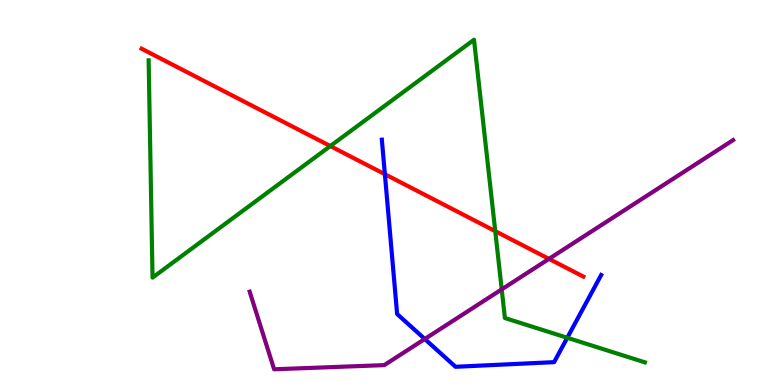[{'lines': ['blue', 'red'], 'intersections': [{'x': 4.97, 'y': 5.47}]}, {'lines': ['green', 'red'], 'intersections': [{'x': 4.26, 'y': 6.21}, {'x': 6.39, 'y': 4.0}]}, {'lines': ['purple', 'red'], 'intersections': [{'x': 7.08, 'y': 3.28}]}, {'lines': ['blue', 'green'], 'intersections': [{'x': 7.32, 'y': 1.23}]}, {'lines': ['blue', 'purple'], 'intersections': [{'x': 5.48, 'y': 1.19}]}, {'lines': ['green', 'purple'], 'intersections': [{'x': 6.47, 'y': 2.48}]}]